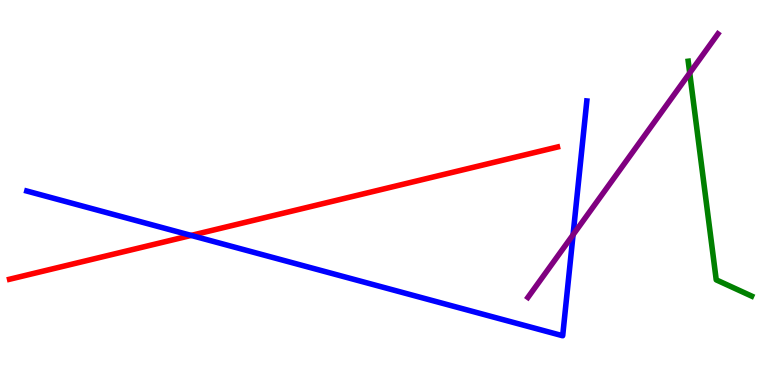[{'lines': ['blue', 'red'], 'intersections': [{'x': 2.47, 'y': 3.89}]}, {'lines': ['green', 'red'], 'intersections': []}, {'lines': ['purple', 'red'], 'intersections': []}, {'lines': ['blue', 'green'], 'intersections': []}, {'lines': ['blue', 'purple'], 'intersections': [{'x': 7.39, 'y': 3.9}]}, {'lines': ['green', 'purple'], 'intersections': [{'x': 8.9, 'y': 8.1}]}]